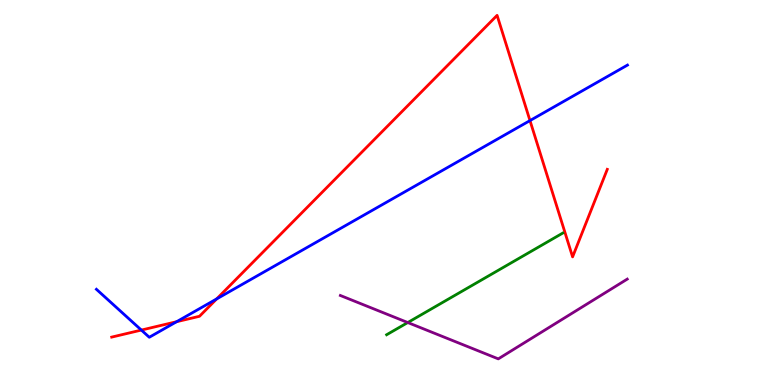[{'lines': ['blue', 'red'], 'intersections': [{'x': 1.82, 'y': 1.43}, {'x': 2.28, 'y': 1.64}, {'x': 2.8, 'y': 2.24}, {'x': 6.84, 'y': 6.87}]}, {'lines': ['green', 'red'], 'intersections': []}, {'lines': ['purple', 'red'], 'intersections': []}, {'lines': ['blue', 'green'], 'intersections': []}, {'lines': ['blue', 'purple'], 'intersections': []}, {'lines': ['green', 'purple'], 'intersections': [{'x': 5.26, 'y': 1.62}]}]